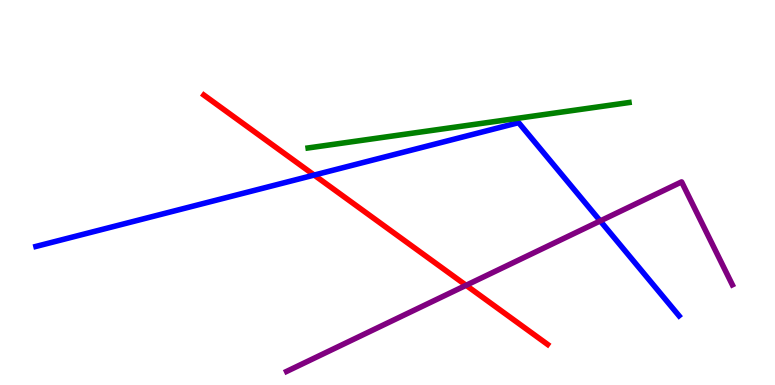[{'lines': ['blue', 'red'], 'intersections': [{'x': 4.05, 'y': 5.45}]}, {'lines': ['green', 'red'], 'intersections': []}, {'lines': ['purple', 'red'], 'intersections': [{'x': 6.01, 'y': 2.59}]}, {'lines': ['blue', 'green'], 'intersections': []}, {'lines': ['blue', 'purple'], 'intersections': [{'x': 7.75, 'y': 4.26}]}, {'lines': ['green', 'purple'], 'intersections': []}]